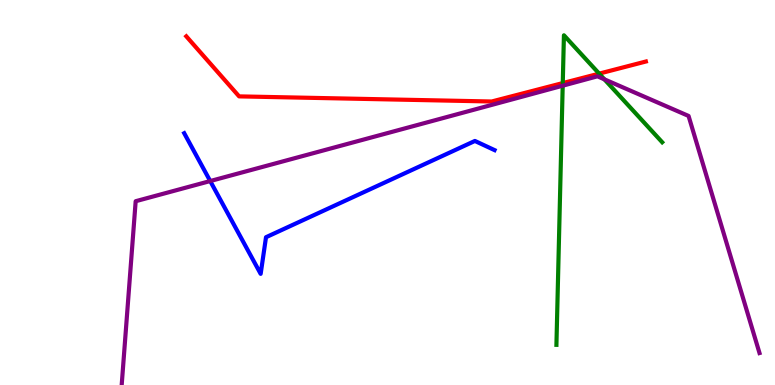[{'lines': ['blue', 'red'], 'intersections': []}, {'lines': ['green', 'red'], 'intersections': [{'x': 7.26, 'y': 7.84}, {'x': 7.73, 'y': 8.09}]}, {'lines': ['purple', 'red'], 'intersections': []}, {'lines': ['blue', 'green'], 'intersections': []}, {'lines': ['blue', 'purple'], 'intersections': [{'x': 2.71, 'y': 5.3}]}, {'lines': ['green', 'purple'], 'intersections': [{'x': 7.26, 'y': 7.77}, {'x': 7.8, 'y': 7.94}]}]